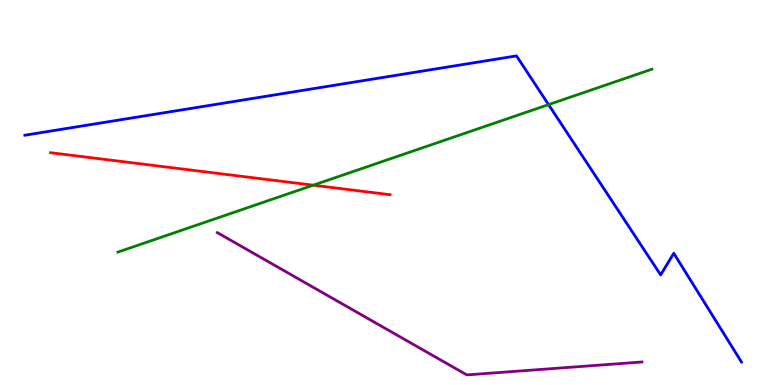[{'lines': ['blue', 'red'], 'intersections': []}, {'lines': ['green', 'red'], 'intersections': [{'x': 4.04, 'y': 5.19}]}, {'lines': ['purple', 'red'], 'intersections': []}, {'lines': ['blue', 'green'], 'intersections': [{'x': 7.08, 'y': 7.28}]}, {'lines': ['blue', 'purple'], 'intersections': []}, {'lines': ['green', 'purple'], 'intersections': []}]